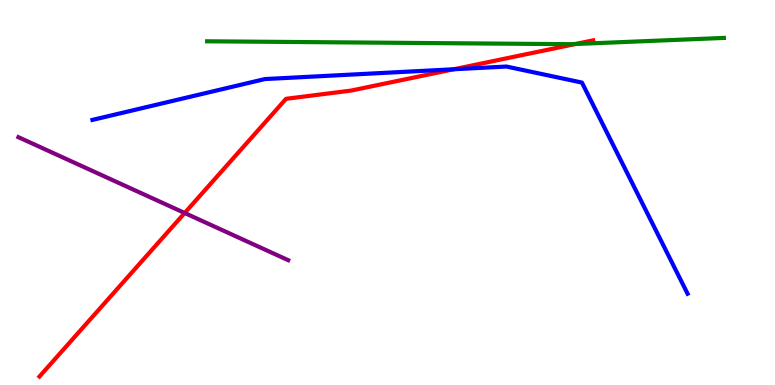[{'lines': ['blue', 'red'], 'intersections': [{'x': 5.86, 'y': 8.2}]}, {'lines': ['green', 'red'], 'intersections': [{'x': 7.43, 'y': 8.86}]}, {'lines': ['purple', 'red'], 'intersections': [{'x': 2.38, 'y': 4.47}]}, {'lines': ['blue', 'green'], 'intersections': []}, {'lines': ['blue', 'purple'], 'intersections': []}, {'lines': ['green', 'purple'], 'intersections': []}]